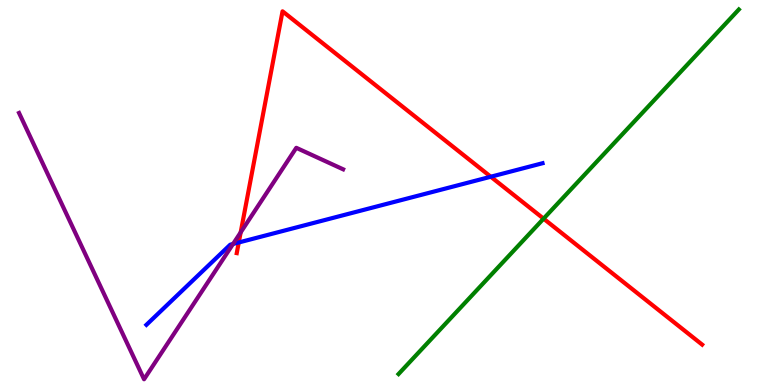[{'lines': ['blue', 'red'], 'intersections': [{'x': 3.08, 'y': 3.7}, {'x': 6.33, 'y': 5.41}]}, {'lines': ['green', 'red'], 'intersections': [{'x': 7.01, 'y': 4.32}]}, {'lines': ['purple', 'red'], 'intersections': [{'x': 3.11, 'y': 3.96}]}, {'lines': ['blue', 'green'], 'intersections': []}, {'lines': ['blue', 'purple'], 'intersections': [{'x': 3.01, 'y': 3.66}]}, {'lines': ['green', 'purple'], 'intersections': []}]